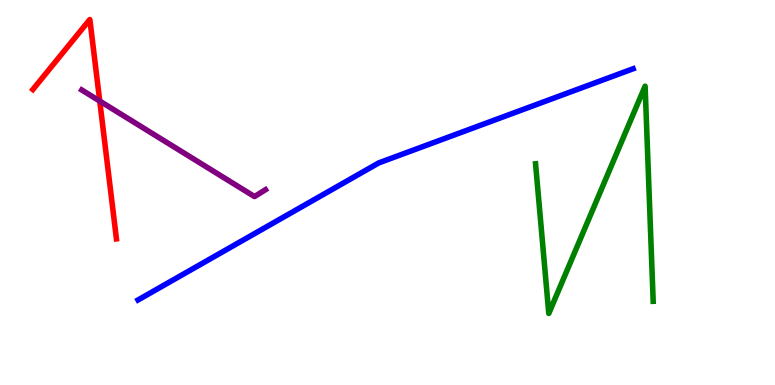[{'lines': ['blue', 'red'], 'intersections': []}, {'lines': ['green', 'red'], 'intersections': []}, {'lines': ['purple', 'red'], 'intersections': [{'x': 1.29, 'y': 7.38}]}, {'lines': ['blue', 'green'], 'intersections': []}, {'lines': ['blue', 'purple'], 'intersections': []}, {'lines': ['green', 'purple'], 'intersections': []}]